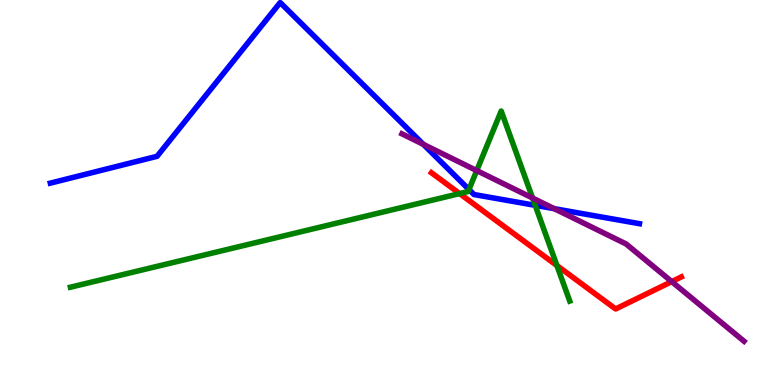[{'lines': ['blue', 'red'], 'intersections': []}, {'lines': ['green', 'red'], 'intersections': [{'x': 5.93, 'y': 4.97}, {'x': 7.19, 'y': 3.1}]}, {'lines': ['purple', 'red'], 'intersections': [{'x': 8.67, 'y': 2.69}]}, {'lines': ['blue', 'green'], 'intersections': [{'x': 6.05, 'y': 5.08}, {'x': 6.91, 'y': 4.67}]}, {'lines': ['blue', 'purple'], 'intersections': [{'x': 5.46, 'y': 6.25}, {'x': 7.15, 'y': 4.58}]}, {'lines': ['green', 'purple'], 'intersections': [{'x': 6.15, 'y': 5.57}, {'x': 6.87, 'y': 4.86}]}]